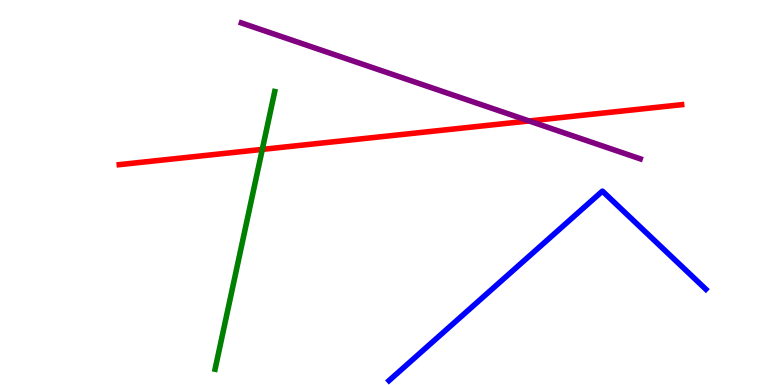[{'lines': ['blue', 'red'], 'intersections': []}, {'lines': ['green', 'red'], 'intersections': [{'x': 3.38, 'y': 6.12}]}, {'lines': ['purple', 'red'], 'intersections': [{'x': 6.83, 'y': 6.86}]}, {'lines': ['blue', 'green'], 'intersections': []}, {'lines': ['blue', 'purple'], 'intersections': []}, {'lines': ['green', 'purple'], 'intersections': []}]